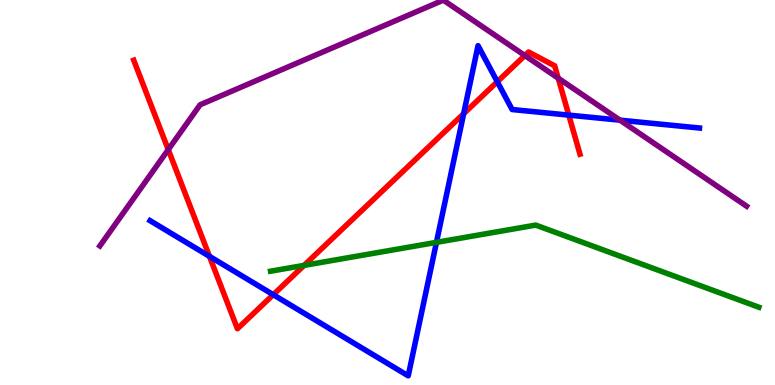[{'lines': ['blue', 'red'], 'intersections': [{'x': 2.7, 'y': 3.34}, {'x': 3.53, 'y': 2.35}, {'x': 5.98, 'y': 7.05}, {'x': 6.42, 'y': 7.88}, {'x': 7.34, 'y': 7.01}]}, {'lines': ['green', 'red'], 'intersections': [{'x': 3.92, 'y': 3.11}]}, {'lines': ['purple', 'red'], 'intersections': [{'x': 2.17, 'y': 6.11}, {'x': 6.77, 'y': 8.56}, {'x': 7.2, 'y': 7.97}]}, {'lines': ['blue', 'green'], 'intersections': [{'x': 5.63, 'y': 3.7}]}, {'lines': ['blue', 'purple'], 'intersections': [{'x': 8.0, 'y': 6.88}]}, {'lines': ['green', 'purple'], 'intersections': []}]